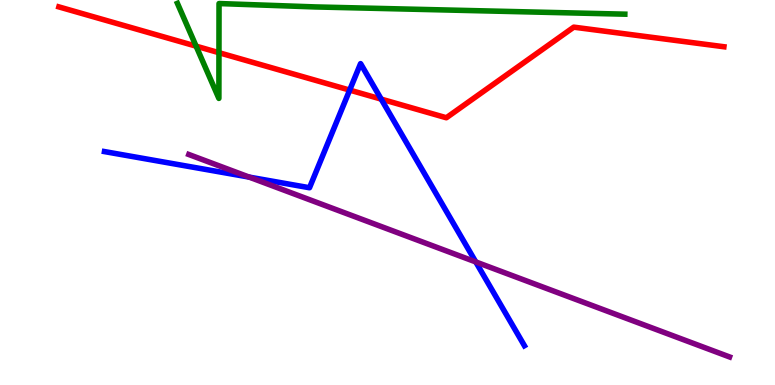[{'lines': ['blue', 'red'], 'intersections': [{'x': 4.51, 'y': 7.66}, {'x': 4.92, 'y': 7.43}]}, {'lines': ['green', 'red'], 'intersections': [{'x': 2.53, 'y': 8.8}, {'x': 2.83, 'y': 8.63}]}, {'lines': ['purple', 'red'], 'intersections': []}, {'lines': ['blue', 'green'], 'intersections': []}, {'lines': ['blue', 'purple'], 'intersections': [{'x': 3.22, 'y': 5.4}, {'x': 6.14, 'y': 3.2}]}, {'lines': ['green', 'purple'], 'intersections': []}]